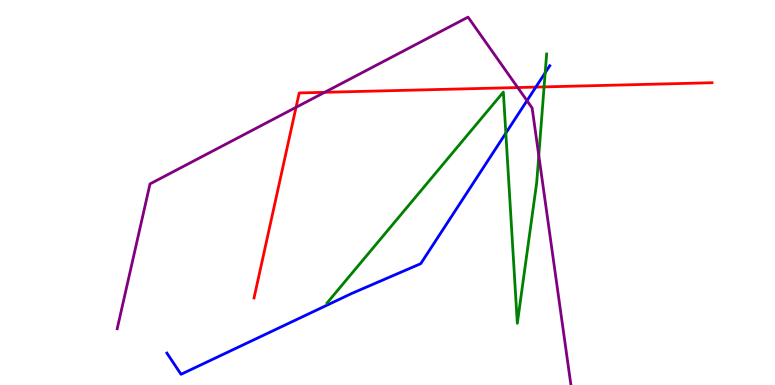[{'lines': ['blue', 'red'], 'intersections': [{'x': 6.91, 'y': 7.74}]}, {'lines': ['green', 'red'], 'intersections': [{'x': 7.02, 'y': 7.74}]}, {'lines': ['purple', 'red'], 'intersections': [{'x': 3.82, 'y': 7.21}, {'x': 4.19, 'y': 7.6}, {'x': 6.68, 'y': 7.73}]}, {'lines': ['blue', 'green'], 'intersections': [{'x': 6.53, 'y': 6.54}, {'x': 7.03, 'y': 8.11}]}, {'lines': ['blue', 'purple'], 'intersections': [{'x': 6.8, 'y': 7.38}]}, {'lines': ['green', 'purple'], 'intersections': [{'x': 6.95, 'y': 5.96}]}]